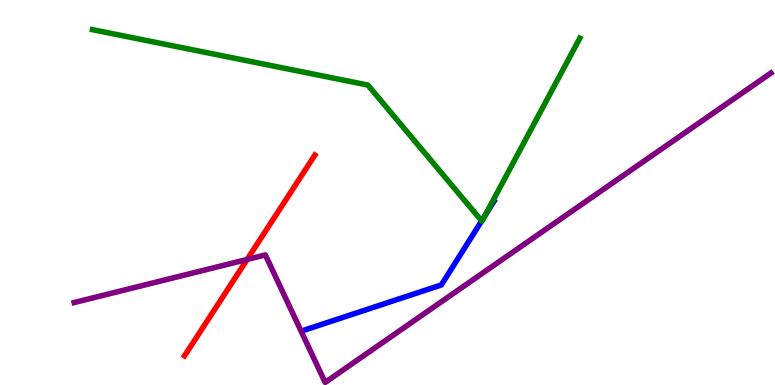[{'lines': ['blue', 'red'], 'intersections': []}, {'lines': ['green', 'red'], 'intersections': []}, {'lines': ['purple', 'red'], 'intersections': [{'x': 3.19, 'y': 3.26}]}, {'lines': ['blue', 'green'], 'intersections': [{'x': 6.21, 'y': 4.26}, {'x': 6.26, 'y': 4.39}]}, {'lines': ['blue', 'purple'], 'intersections': []}, {'lines': ['green', 'purple'], 'intersections': []}]